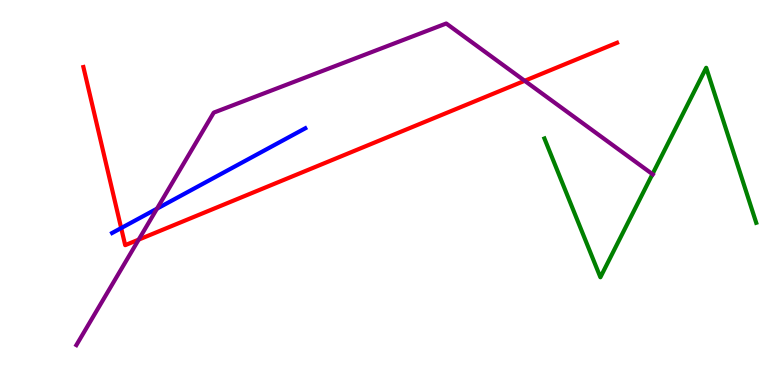[{'lines': ['blue', 'red'], 'intersections': [{'x': 1.56, 'y': 4.08}]}, {'lines': ['green', 'red'], 'intersections': []}, {'lines': ['purple', 'red'], 'intersections': [{'x': 1.79, 'y': 3.78}, {'x': 6.77, 'y': 7.9}]}, {'lines': ['blue', 'green'], 'intersections': []}, {'lines': ['blue', 'purple'], 'intersections': [{'x': 2.03, 'y': 4.58}]}, {'lines': ['green', 'purple'], 'intersections': [{'x': 8.42, 'y': 5.48}]}]